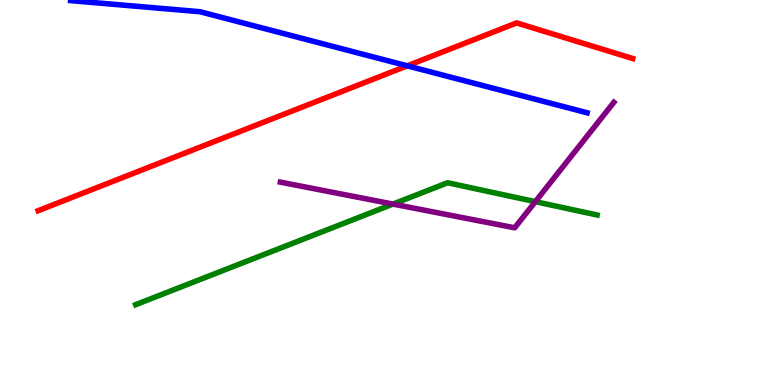[{'lines': ['blue', 'red'], 'intersections': [{'x': 5.26, 'y': 8.29}]}, {'lines': ['green', 'red'], 'intersections': []}, {'lines': ['purple', 'red'], 'intersections': []}, {'lines': ['blue', 'green'], 'intersections': []}, {'lines': ['blue', 'purple'], 'intersections': []}, {'lines': ['green', 'purple'], 'intersections': [{'x': 5.07, 'y': 4.7}, {'x': 6.91, 'y': 4.76}]}]